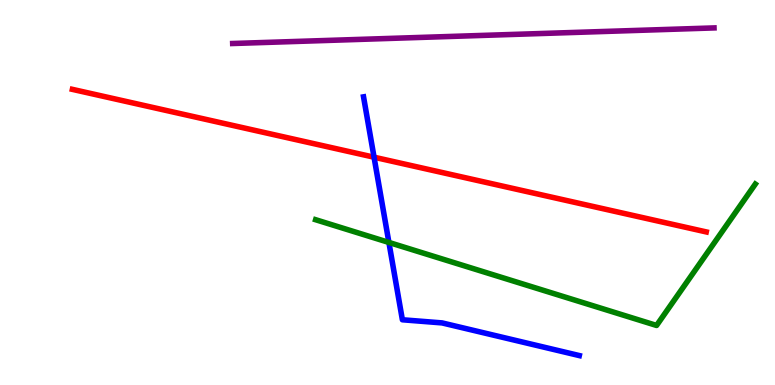[{'lines': ['blue', 'red'], 'intersections': [{'x': 4.83, 'y': 5.92}]}, {'lines': ['green', 'red'], 'intersections': []}, {'lines': ['purple', 'red'], 'intersections': []}, {'lines': ['blue', 'green'], 'intersections': [{'x': 5.02, 'y': 3.7}]}, {'lines': ['blue', 'purple'], 'intersections': []}, {'lines': ['green', 'purple'], 'intersections': []}]